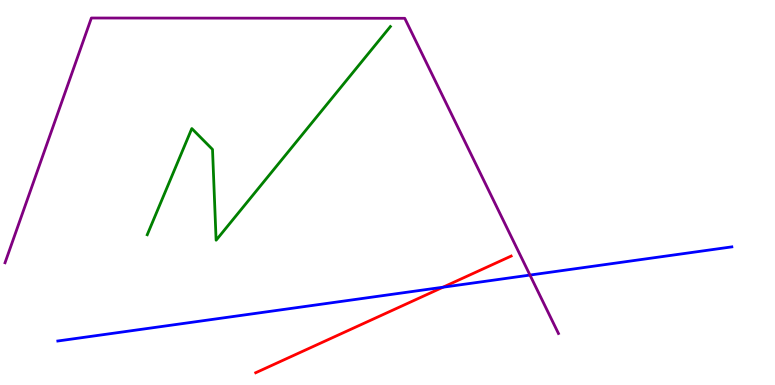[{'lines': ['blue', 'red'], 'intersections': [{'x': 5.72, 'y': 2.54}]}, {'lines': ['green', 'red'], 'intersections': []}, {'lines': ['purple', 'red'], 'intersections': []}, {'lines': ['blue', 'green'], 'intersections': []}, {'lines': ['blue', 'purple'], 'intersections': [{'x': 6.84, 'y': 2.86}]}, {'lines': ['green', 'purple'], 'intersections': []}]